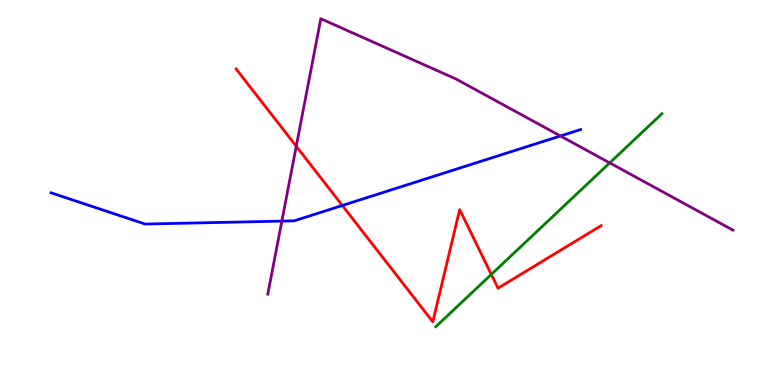[{'lines': ['blue', 'red'], 'intersections': [{'x': 4.42, 'y': 4.66}]}, {'lines': ['green', 'red'], 'intersections': [{'x': 6.34, 'y': 2.87}]}, {'lines': ['purple', 'red'], 'intersections': [{'x': 3.82, 'y': 6.2}]}, {'lines': ['blue', 'green'], 'intersections': []}, {'lines': ['blue', 'purple'], 'intersections': [{'x': 3.64, 'y': 4.26}, {'x': 7.23, 'y': 6.47}]}, {'lines': ['green', 'purple'], 'intersections': [{'x': 7.87, 'y': 5.77}]}]